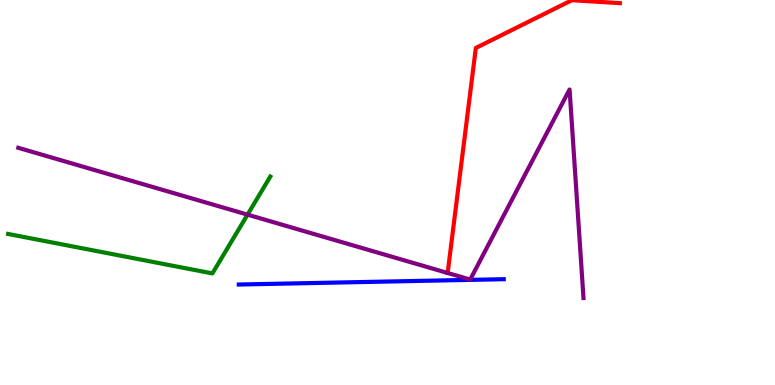[{'lines': ['blue', 'red'], 'intersections': []}, {'lines': ['green', 'red'], 'intersections': []}, {'lines': ['purple', 'red'], 'intersections': []}, {'lines': ['blue', 'green'], 'intersections': []}, {'lines': ['blue', 'purple'], 'intersections': []}, {'lines': ['green', 'purple'], 'intersections': [{'x': 3.19, 'y': 4.42}]}]